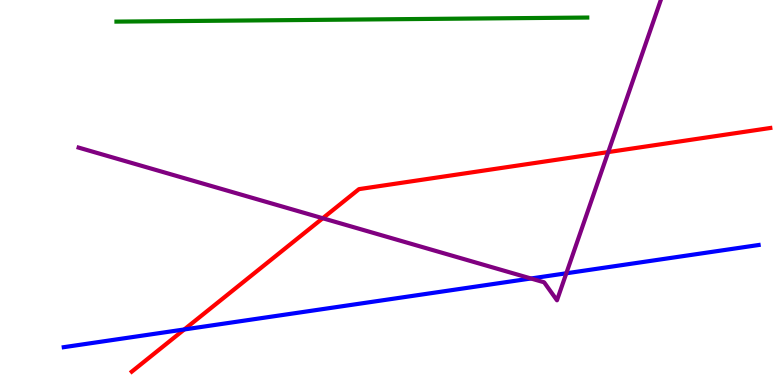[{'lines': ['blue', 'red'], 'intersections': [{'x': 2.38, 'y': 1.44}]}, {'lines': ['green', 'red'], 'intersections': []}, {'lines': ['purple', 'red'], 'intersections': [{'x': 4.16, 'y': 4.33}, {'x': 7.85, 'y': 6.05}]}, {'lines': ['blue', 'green'], 'intersections': []}, {'lines': ['blue', 'purple'], 'intersections': [{'x': 6.85, 'y': 2.77}, {'x': 7.31, 'y': 2.9}]}, {'lines': ['green', 'purple'], 'intersections': []}]